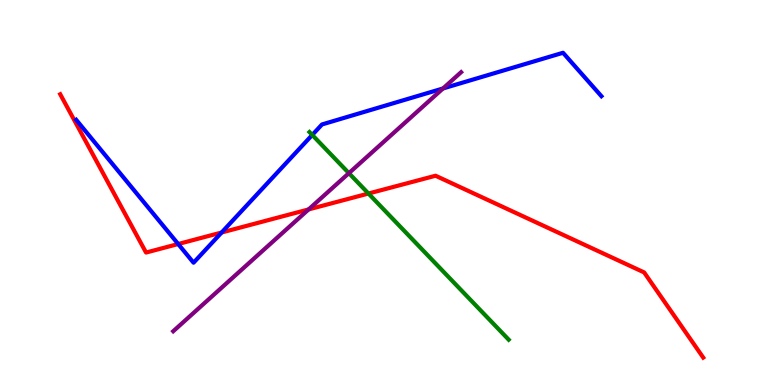[{'lines': ['blue', 'red'], 'intersections': [{'x': 2.3, 'y': 3.66}, {'x': 2.86, 'y': 3.96}]}, {'lines': ['green', 'red'], 'intersections': [{'x': 4.75, 'y': 4.97}]}, {'lines': ['purple', 'red'], 'intersections': [{'x': 3.98, 'y': 4.56}]}, {'lines': ['blue', 'green'], 'intersections': [{'x': 4.03, 'y': 6.49}]}, {'lines': ['blue', 'purple'], 'intersections': [{'x': 5.72, 'y': 7.7}]}, {'lines': ['green', 'purple'], 'intersections': [{'x': 4.5, 'y': 5.5}]}]